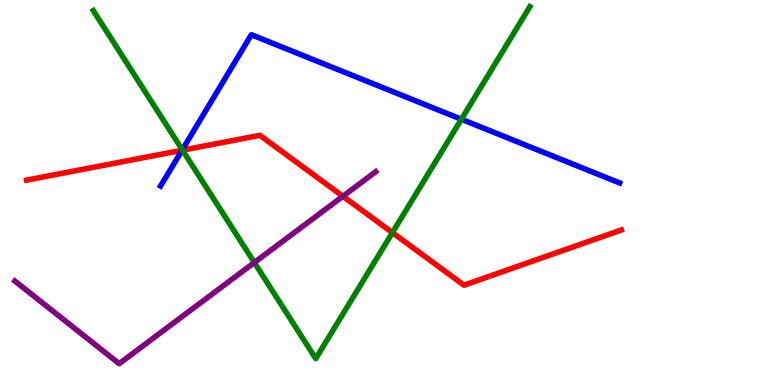[{'lines': ['blue', 'red'], 'intersections': [{'x': 2.35, 'y': 6.1}]}, {'lines': ['green', 'red'], 'intersections': [{'x': 2.36, 'y': 6.1}, {'x': 5.06, 'y': 3.96}]}, {'lines': ['purple', 'red'], 'intersections': [{'x': 4.42, 'y': 4.9}]}, {'lines': ['blue', 'green'], 'intersections': [{'x': 2.35, 'y': 6.11}, {'x': 5.95, 'y': 6.9}]}, {'lines': ['blue', 'purple'], 'intersections': []}, {'lines': ['green', 'purple'], 'intersections': [{'x': 3.28, 'y': 3.18}]}]